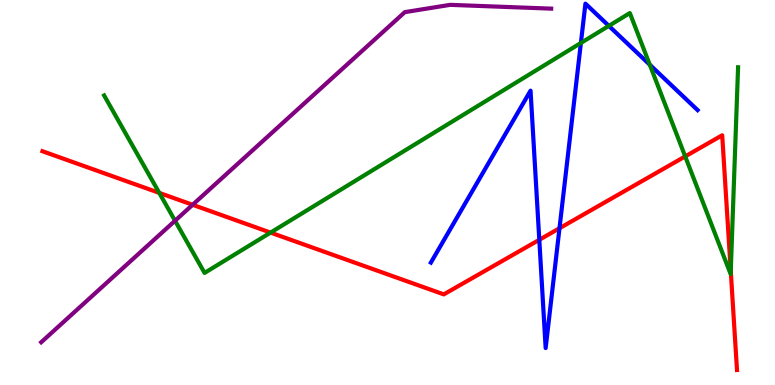[{'lines': ['blue', 'red'], 'intersections': [{'x': 6.96, 'y': 3.77}, {'x': 7.22, 'y': 4.07}]}, {'lines': ['green', 'red'], 'intersections': [{'x': 2.06, 'y': 4.99}, {'x': 3.49, 'y': 3.96}, {'x': 8.84, 'y': 5.94}, {'x': 9.43, 'y': 2.96}]}, {'lines': ['purple', 'red'], 'intersections': [{'x': 2.49, 'y': 4.68}]}, {'lines': ['blue', 'green'], 'intersections': [{'x': 7.5, 'y': 8.88}, {'x': 7.86, 'y': 9.33}, {'x': 8.38, 'y': 8.32}]}, {'lines': ['blue', 'purple'], 'intersections': []}, {'lines': ['green', 'purple'], 'intersections': [{'x': 2.26, 'y': 4.27}]}]